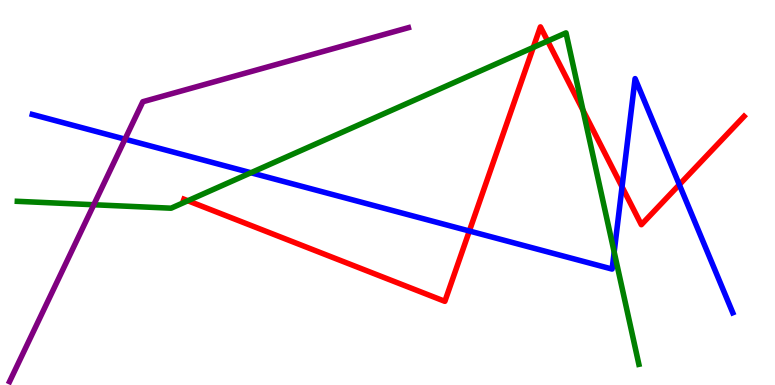[{'lines': ['blue', 'red'], 'intersections': [{'x': 6.06, 'y': 4.0}, {'x': 8.03, 'y': 5.15}, {'x': 8.77, 'y': 5.2}]}, {'lines': ['green', 'red'], 'intersections': [{'x': 2.42, 'y': 4.79}, {'x': 6.88, 'y': 8.77}, {'x': 7.07, 'y': 8.93}, {'x': 7.52, 'y': 7.13}]}, {'lines': ['purple', 'red'], 'intersections': []}, {'lines': ['blue', 'green'], 'intersections': [{'x': 3.24, 'y': 5.51}, {'x': 7.92, 'y': 3.45}]}, {'lines': ['blue', 'purple'], 'intersections': [{'x': 1.61, 'y': 6.39}]}, {'lines': ['green', 'purple'], 'intersections': [{'x': 1.21, 'y': 4.68}]}]